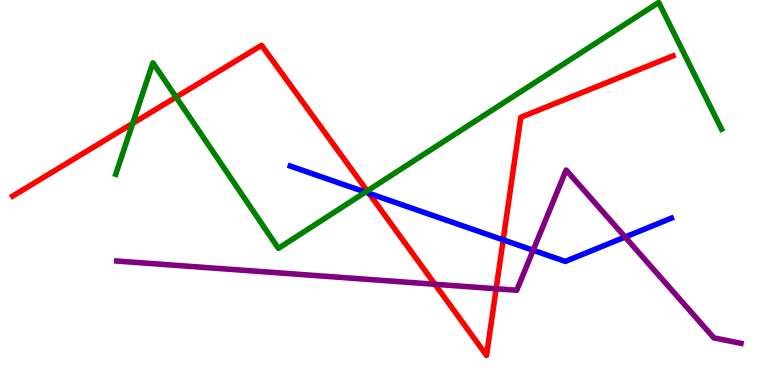[{'lines': ['blue', 'red'], 'intersections': [{'x': 4.76, 'y': 4.98}, {'x': 6.49, 'y': 3.77}]}, {'lines': ['green', 'red'], 'intersections': [{'x': 1.71, 'y': 6.79}, {'x': 2.27, 'y': 7.48}, {'x': 4.74, 'y': 5.04}]}, {'lines': ['purple', 'red'], 'intersections': [{'x': 5.61, 'y': 2.62}, {'x': 6.4, 'y': 2.5}]}, {'lines': ['blue', 'green'], 'intersections': [{'x': 4.72, 'y': 5.01}]}, {'lines': ['blue', 'purple'], 'intersections': [{'x': 6.88, 'y': 3.5}, {'x': 8.07, 'y': 3.84}]}, {'lines': ['green', 'purple'], 'intersections': []}]